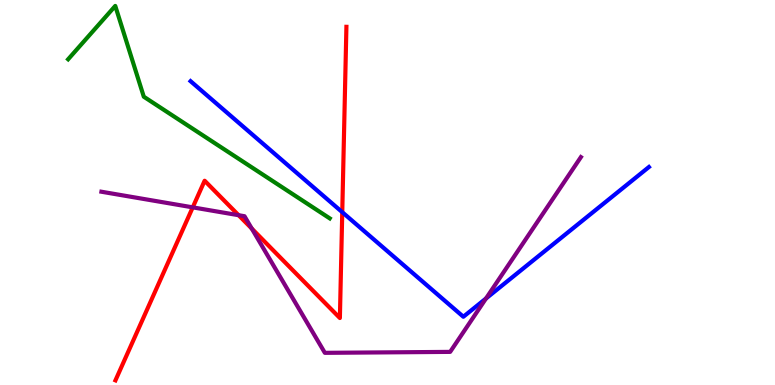[{'lines': ['blue', 'red'], 'intersections': [{'x': 4.42, 'y': 4.49}]}, {'lines': ['green', 'red'], 'intersections': []}, {'lines': ['purple', 'red'], 'intersections': [{'x': 2.49, 'y': 4.61}, {'x': 3.08, 'y': 4.41}, {'x': 3.25, 'y': 4.06}]}, {'lines': ['blue', 'green'], 'intersections': []}, {'lines': ['blue', 'purple'], 'intersections': [{'x': 6.27, 'y': 2.25}]}, {'lines': ['green', 'purple'], 'intersections': []}]